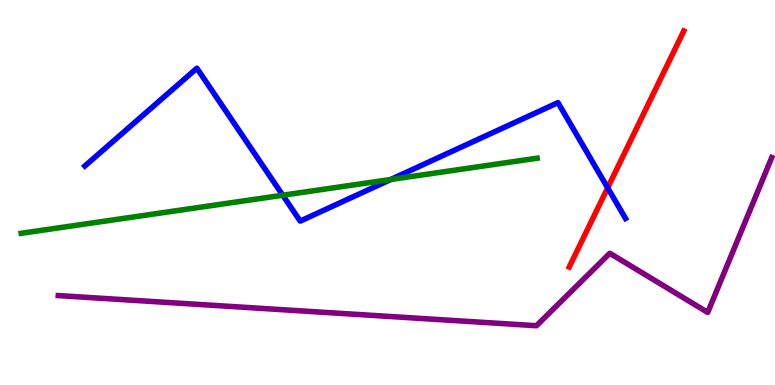[{'lines': ['blue', 'red'], 'intersections': [{'x': 7.84, 'y': 5.12}]}, {'lines': ['green', 'red'], 'intersections': []}, {'lines': ['purple', 'red'], 'intersections': []}, {'lines': ['blue', 'green'], 'intersections': [{'x': 3.65, 'y': 4.93}, {'x': 5.04, 'y': 5.34}]}, {'lines': ['blue', 'purple'], 'intersections': []}, {'lines': ['green', 'purple'], 'intersections': []}]